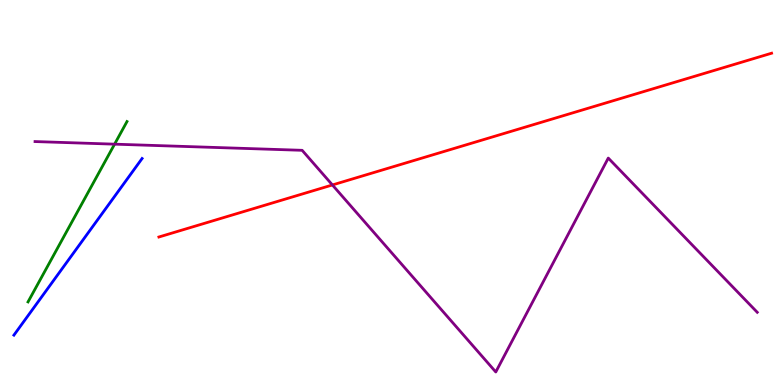[{'lines': ['blue', 'red'], 'intersections': []}, {'lines': ['green', 'red'], 'intersections': []}, {'lines': ['purple', 'red'], 'intersections': [{'x': 4.29, 'y': 5.2}]}, {'lines': ['blue', 'green'], 'intersections': []}, {'lines': ['blue', 'purple'], 'intersections': []}, {'lines': ['green', 'purple'], 'intersections': [{'x': 1.48, 'y': 6.26}]}]